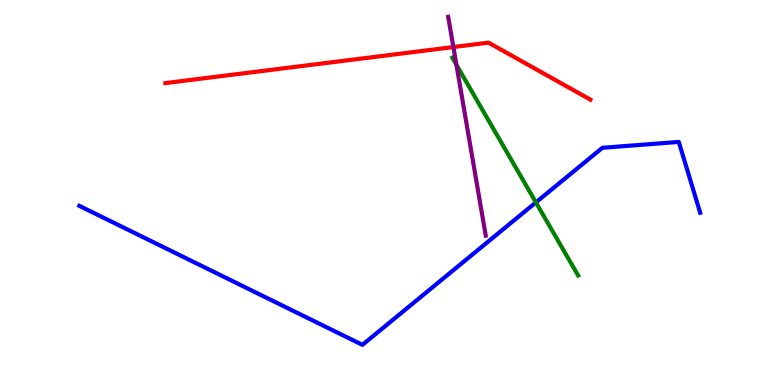[{'lines': ['blue', 'red'], 'intersections': []}, {'lines': ['green', 'red'], 'intersections': []}, {'lines': ['purple', 'red'], 'intersections': [{'x': 5.85, 'y': 8.78}]}, {'lines': ['blue', 'green'], 'intersections': [{'x': 6.91, 'y': 4.74}]}, {'lines': ['blue', 'purple'], 'intersections': []}, {'lines': ['green', 'purple'], 'intersections': [{'x': 5.89, 'y': 8.32}]}]